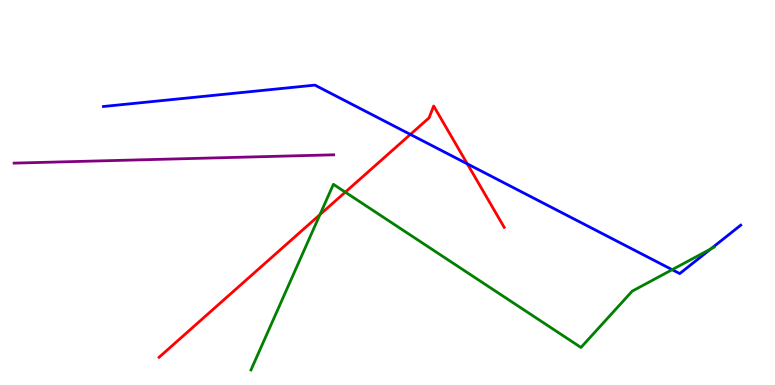[{'lines': ['blue', 'red'], 'intersections': [{'x': 5.3, 'y': 6.51}, {'x': 6.03, 'y': 5.74}]}, {'lines': ['green', 'red'], 'intersections': [{'x': 4.13, 'y': 4.43}, {'x': 4.46, 'y': 5.01}]}, {'lines': ['purple', 'red'], 'intersections': []}, {'lines': ['blue', 'green'], 'intersections': [{'x': 8.67, 'y': 3.0}, {'x': 9.17, 'y': 3.53}]}, {'lines': ['blue', 'purple'], 'intersections': []}, {'lines': ['green', 'purple'], 'intersections': []}]